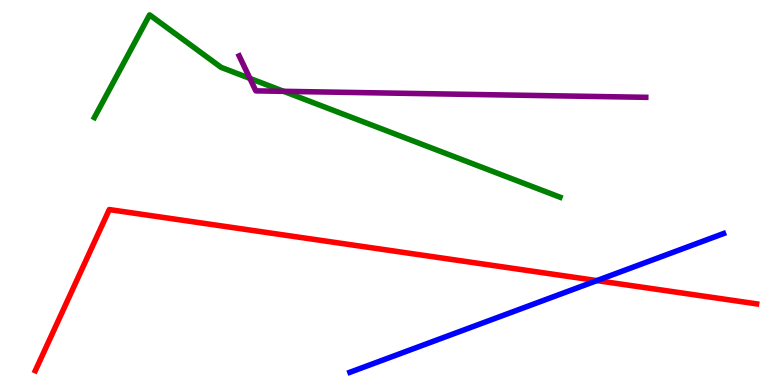[{'lines': ['blue', 'red'], 'intersections': [{'x': 7.7, 'y': 2.71}]}, {'lines': ['green', 'red'], 'intersections': []}, {'lines': ['purple', 'red'], 'intersections': []}, {'lines': ['blue', 'green'], 'intersections': []}, {'lines': ['blue', 'purple'], 'intersections': []}, {'lines': ['green', 'purple'], 'intersections': [{'x': 3.22, 'y': 7.96}, {'x': 3.66, 'y': 7.63}]}]